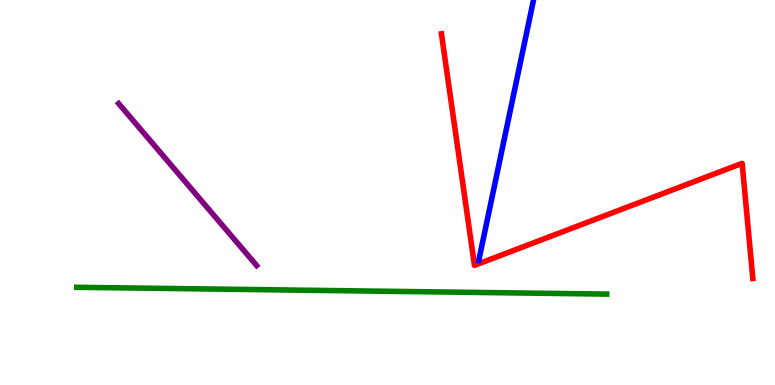[{'lines': ['blue', 'red'], 'intersections': []}, {'lines': ['green', 'red'], 'intersections': []}, {'lines': ['purple', 'red'], 'intersections': []}, {'lines': ['blue', 'green'], 'intersections': []}, {'lines': ['blue', 'purple'], 'intersections': []}, {'lines': ['green', 'purple'], 'intersections': []}]